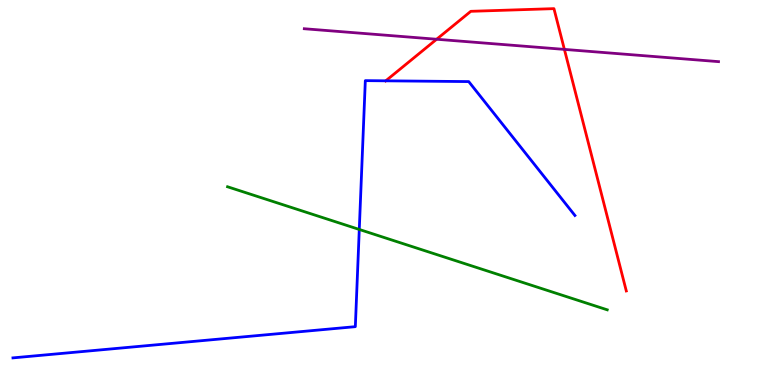[{'lines': ['blue', 'red'], 'intersections': [{'x': 4.98, 'y': 7.9}]}, {'lines': ['green', 'red'], 'intersections': []}, {'lines': ['purple', 'red'], 'intersections': [{'x': 5.63, 'y': 8.98}, {'x': 7.28, 'y': 8.72}]}, {'lines': ['blue', 'green'], 'intersections': [{'x': 4.64, 'y': 4.04}]}, {'lines': ['blue', 'purple'], 'intersections': []}, {'lines': ['green', 'purple'], 'intersections': []}]